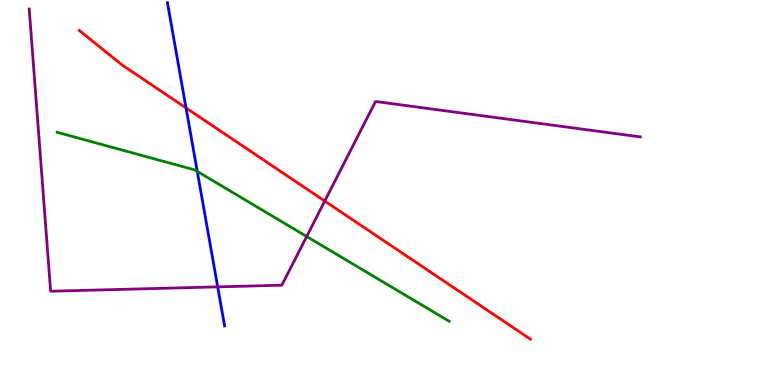[{'lines': ['blue', 'red'], 'intersections': [{'x': 2.4, 'y': 7.2}]}, {'lines': ['green', 'red'], 'intersections': []}, {'lines': ['purple', 'red'], 'intersections': [{'x': 4.19, 'y': 4.78}]}, {'lines': ['blue', 'green'], 'intersections': [{'x': 2.55, 'y': 5.55}]}, {'lines': ['blue', 'purple'], 'intersections': [{'x': 2.81, 'y': 2.55}]}, {'lines': ['green', 'purple'], 'intersections': [{'x': 3.96, 'y': 3.86}]}]